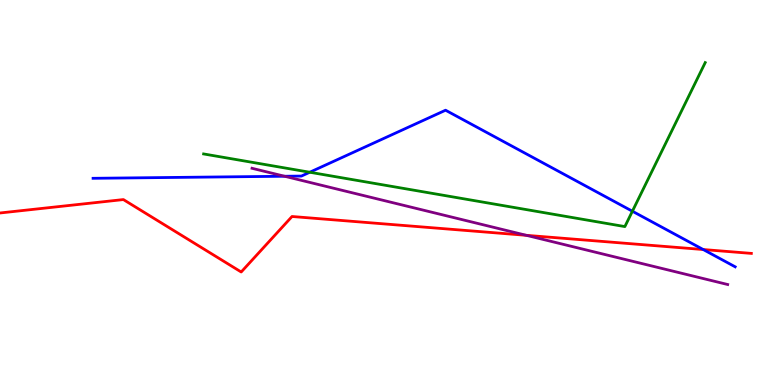[{'lines': ['blue', 'red'], 'intersections': [{'x': 9.07, 'y': 3.52}]}, {'lines': ['green', 'red'], 'intersections': []}, {'lines': ['purple', 'red'], 'intersections': [{'x': 6.79, 'y': 3.89}]}, {'lines': ['blue', 'green'], 'intersections': [{'x': 4.0, 'y': 5.53}, {'x': 8.16, 'y': 4.51}]}, {'lines': ['blue', 'purple'], 'intersections': [{'x': 3.67, 'y': 5.42}]}, {'lines': ['green', 'purple'], 'intersections': []}]